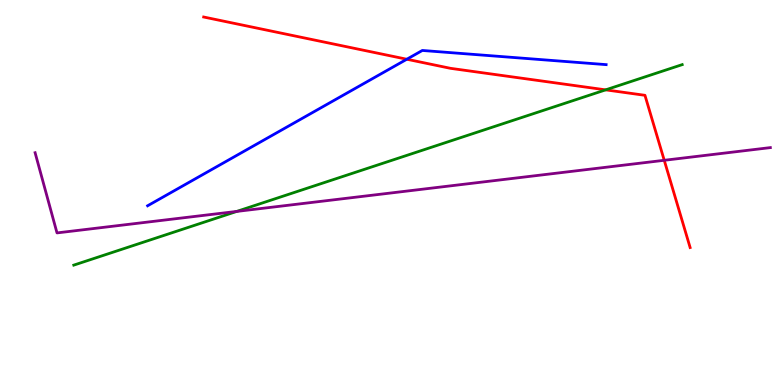[{'lines': ['blue', 'red'], 'intersections': [{'x': 5.25, 'y': 8.46}]}, {'lines': ['green', 'red'], 'intersections': [{'x': 7.81, 'y': 7.67}]}, {'lines': ['purple', 'red'], 'intersections': [{'x': 8.57, 'y': 5.84}]}, {'lines': ['blue', 'green'], 'intersections': []}, {'lines': ['blue', 'purple'], 'intersections': []}, {'lines': ['green', 'purple'], 'intersections': [{'x': 3.06, 'y': 4.51}]}]